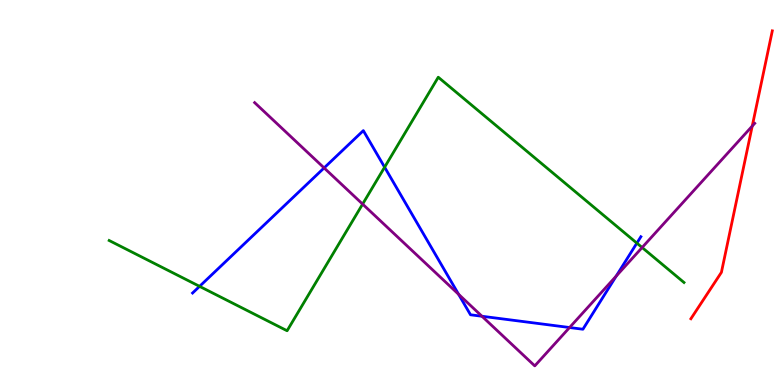[{'lines': ['blue', 'red'], 'intersections': []}, {'lines': ['green', 'red'], 'intersections': []}, {'lines': ['purple', 'red'], 'intersections': [{'x': 9.71, 'y': 6.73}]}, {'lines': ['blue', 'green'], 'intersections': [{'x': 2.58, 'y': 2.56}, {'x': 4.96, 'y': 5.66}, {'x': 8.22, 'y': 3.69}]}, {'lines': ['blue', 'purple'], 'intersections': [{'x': 4.18, 'y': 5.64}, {'x': 5.92, 'y': 2.36}, {'x': 6.22, 'y': 1.79}, {'x': 7.35, 'y': 1.49}, {'x': 7.95, 'y': 2.83}]}, {'lines': ['green', 'purple'], 'intersections': [{'x': 4.68, 'y': 4.7}, {'x': 8.29, 'y': 3.57}]}]